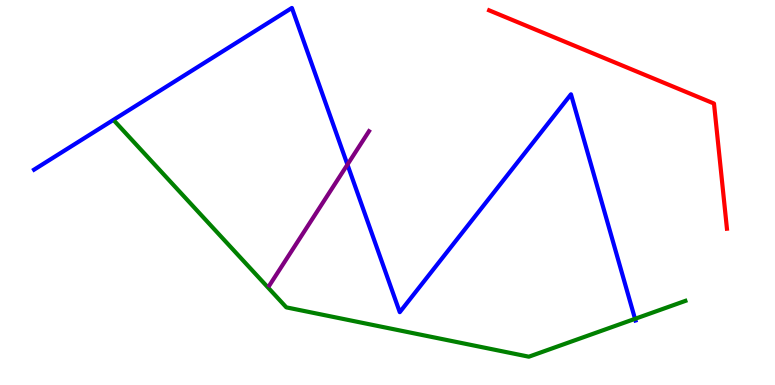[{'lines': ['blue', 'red'], 'intersections': []}, {'lines': ['green', 'red'], 'intersections': []}, {'lines': ['purple', 'red'], 'intersections': []}, {'lines': ['blue', 'green'], 'intersections': [{'x': 8.19, 'y': 1.72}]}, {'lines': ['blue', 'purple'], 'intersections': [{'x': 4.48, 'y': 5.72}]}, {'lines': ['green', 'purple'], 'intersections': []}]